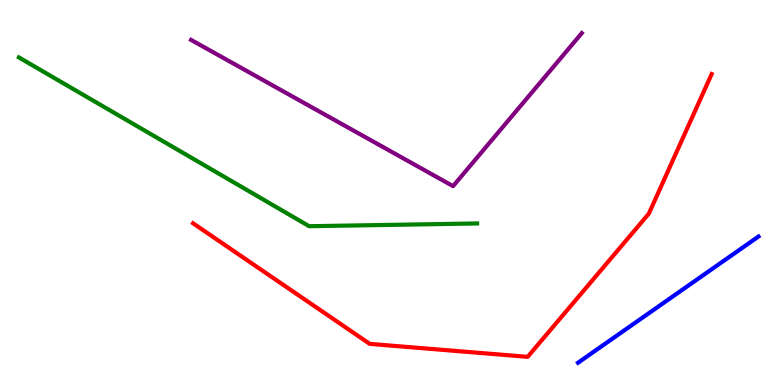[{'lines': ['blue', 'red'], 'intersections': []}, {'lines': ['green', 'red'], 'intersections': []}, {'lines': ['purple', 'red'], 'intersections': []}, {'lines': ['blue', 'green'], 'intersections': []}, {'lines': ['blue', 'purple'], 'intersections': []}, {'lines': ['green', 'purple'], 'intersections': []}]